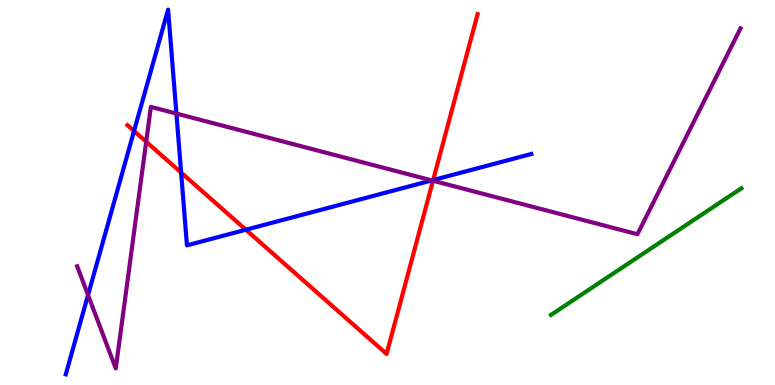[{'lines': ['blue', 'red'], 'intersections': [{'x': 1.73, 'y': 6.6}, {'x': 2.34, 'y': 5.52}, {'x': 3.17, 'y': 4.03}, {'x': 5.59, 'y': 5.32}]}, {'lines': ['green', 'red'], 'intersections': []}, {'lines': ['purple', 'red'], 'intersections': [{'x': 1.89, 'y': 6.32}, {'x': 5.59, 'y': 5.31}]}, {'lines': ['blue', 'green'], 'intersections': []}, {'lines': ['blue', 'purple'], 'intersections': [{'x': 1.14, 'y': 2.34}, {'x': 2.28, 'y': 7.05}, {'x': 5.57, 'y': 5.31}]}, {'lines': ['green', 'purple'], 'intersections': []}]